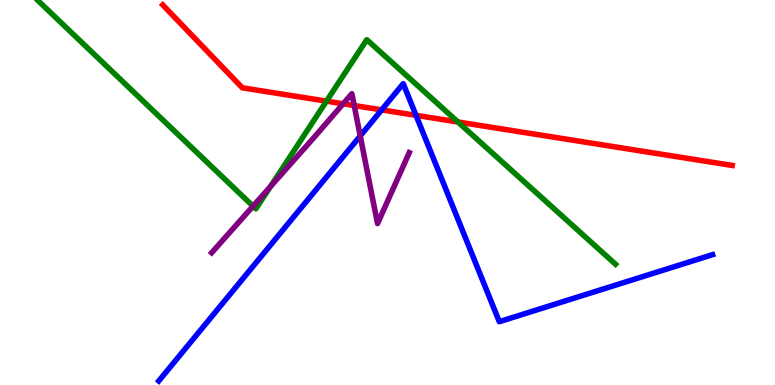[{'lines': ['blue', 'red'], 'intersections': [{'x': 4.92, 'y': 7.15}, {'x': 5.37, 'y': 7.0}]}, {'lines': ['green', 'red'], 'intersections': [{'x': 4.21, 'y': 7.37}, {'x': 5.91, 'y': 6.83}]}, {'lines': ['purple', 'red'], 'intersections': [{'x': 4.43, 'y': 7.3}, {'x': 4.57, 'y': 7.26}]}, {'lines': ['blue', 'green'], 'intersections': []}, {'lines': ['blue', 'purple'], 'intersections': [{'x': 4.65, 'y': 6.47}]}, {'lines': ['green', 'purple'], 'intersections': [{'x': 3.26, 'y': 4.64}, {'x': 3.49, 'y': 5.16}]}]